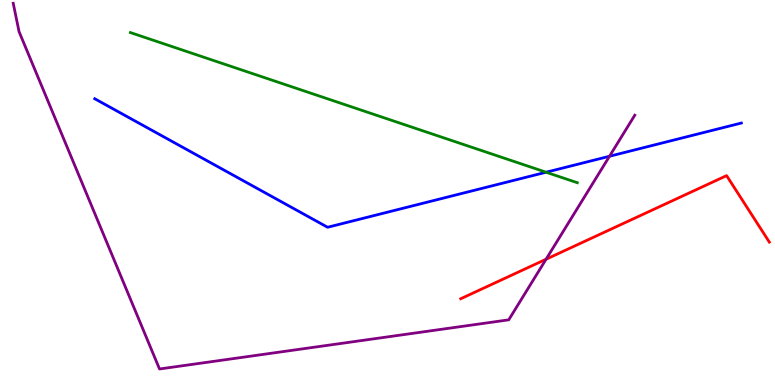[{'lines': ['blue', 'red'], 'intersections': []}, {'lines': ['green', 'red'], 'intersections': []}, {'lines': ['purple', 'red'], 'intersections': [{'x': 7.05, 'y': 3.27}]}, {'lines': ['blue', 'green'], 'intersections': [{'x': 7.05, 'y': 5.53}]}, {'lines': ['blue', 'purple'], 'intersections': [{'x': 7.86, 'y': 5.94}]}, {'lines': ['green', 'purple'], 'intersections': []}]